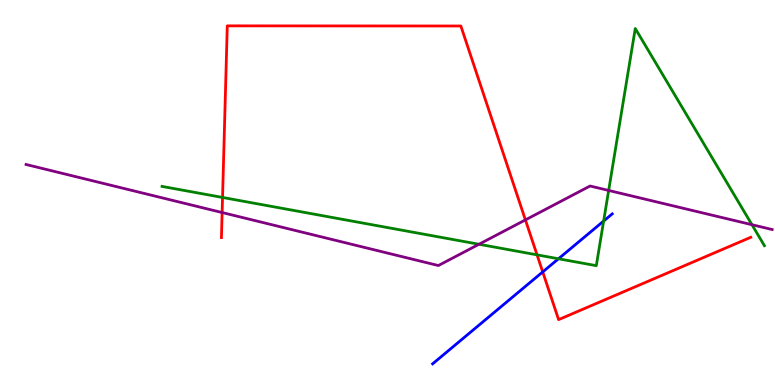[{'lines': ['blue', 'red'], 'intersections': [{'x': 7.0, 'y': 2.94}]}, {'lines': ['green', 'red'], 'intersections': [{'x': 2.87, 'y': 4.87}, {'x': 6.93, 'y': 3.38}]}, {'lines': ['purple', 'red'], 'intersections': [{'x': 2.87, 'y': 4.48}, {'x': 6.78, 'y': 4.29}]}, {'lines': ['blue', 'green'], 'intersections': [{'x': 7.21, 'y': 3.28}, {'x': 7.79, 'y': 4.26}]}, {'lines': ['blue', 'purple'], 'intersections': []}, {'lines': ['green', 'purple'], 'intersections': [{'x': 6.18, 'y': 3.66}, {'x': 7.85, 'y': 5.05}, {'x': 9.7, 'y': 4.16}]}]